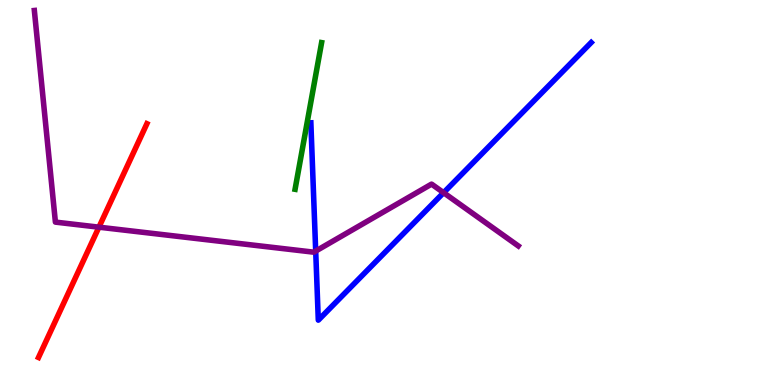[{'lines': ['blue', 'red'], 'intersections': []}, {'lines': ['green', 'red'], 'intersections': []}, {'lines': ['purple', 'red'], 'intersections': [{'x': 1.28, 'y': 4.1}]}, {'lines': ['blue', 'green'], 'intersections': []}, {'lines': ['blue', 'purple'], 'intersections': [{'x': 4.07, 'y': 3.48}, {'x': 5.72, 'y': 5.0}]}, {'lines': ['green', 'purple'], 'intersections': []}]